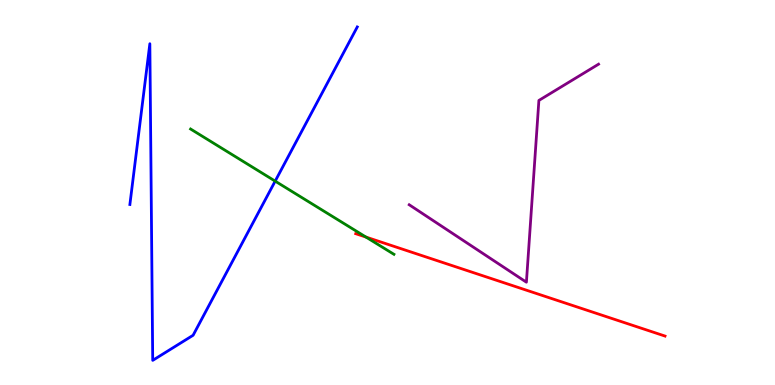[{'lines': ['blue', 'red'], 'intersections': []}, {'lines': ['green', 'red'], 'intersections': [{'x': 4.72, 'y': 3.84}]}, {'lines': ['purple', 'red'], 'intersections': []}, {'lines': ['blue', 'green'], 'intersections': [{'x': 3.55, 'y': 5.3}]}, {'lines': ['blue', 'purple'], 'intersections': []}, {'lines': ['green', 'purple'], 'intersections': []}]